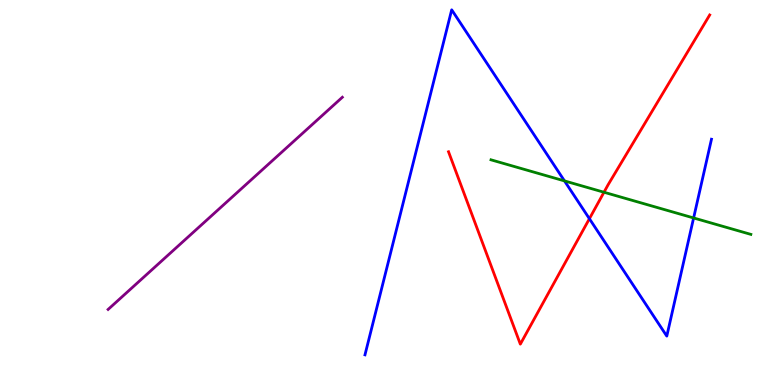[{'lines': ['blue', 'red'], 'intersections': [{'x': 7.61, 'y': 4.32}]}, {'lines': ['green', 'red'], 'intersections': [{'x': 7.79, 'y': 5.01}]}, {'lines': ['purple', 'red'], 'intersections': []}, {'lines': ['blue', 'green'], 'intersections': [{'x': 7.28, 'y': 5.3}, {'x': 8.95, 'y': 4.34}]}, {'lines': ['blue', 'purple'], 'intersections': []}, {'lines': ['green', 'purple'], 'intersections': []}]